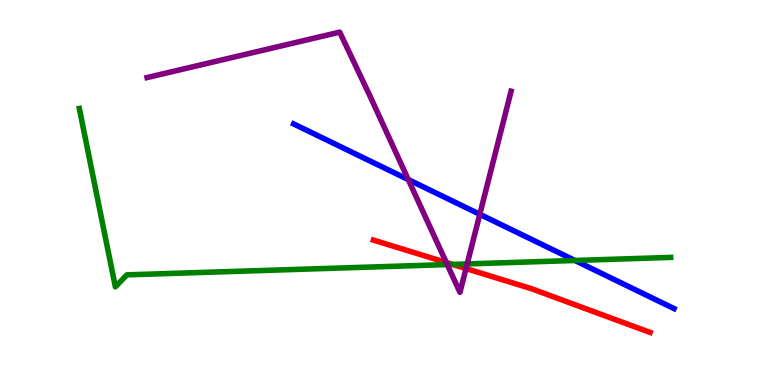[{'lines': ['blue', 'red'], 'intersections': []}, {'lines': ['green', 'red'], 'intersections': [{'x': 5.84, 'y': 3.13}]}, {'lines': ['purple', 'red'], 'intersections': [{'x': 5.76, 'y': 3.18}, {'x': 6.01, 'y': 3.02}]}, {'lines': ['blue', 'green'], 'intersections': [{'x': 7.42, 'y': 3.23}]}, {'lines': ['blue', 'purple'], 'intersections': [{'x': 5.27, 'y': 5.34}, {'x': 6.19, 'y': 4.43}]}, {'lines': ['green', 'purple'], 'intersections': [{'x': 5.77, 'y': 3.13}, {'x': 6.03, 'y': 3.14}]}]